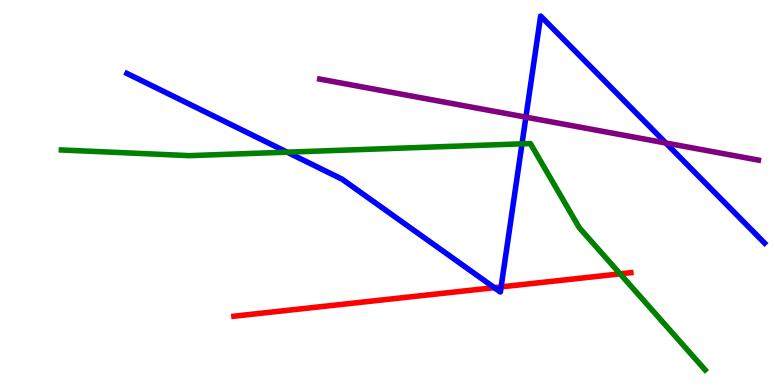[{'lines': ['blue', 'red'], 'intersections': [{'x': 6.38, 'y': 2.53}, {'x': 6.47, 'y': 2.55}]}, {'lines': ['green', 'red'], 'intersections': [{'x': 8.0, 'y': 2.89}]}, {'lines': ['purple', 'red'], 'intersections': []}, {'lines': ['blue', 'green'], 'intersections': [{'x': 3.71, 'y': 6.05}, {'x': 6.74, 'y': 6.26}]}, {'lines': ['blue', 'purple'], 'intersections': [{'x': 6.79, 'y': 6.96}, {'x': 8.59, 'y': 6.29}]}, {'lines': ['green', 'purple'], 'intersections': []}]